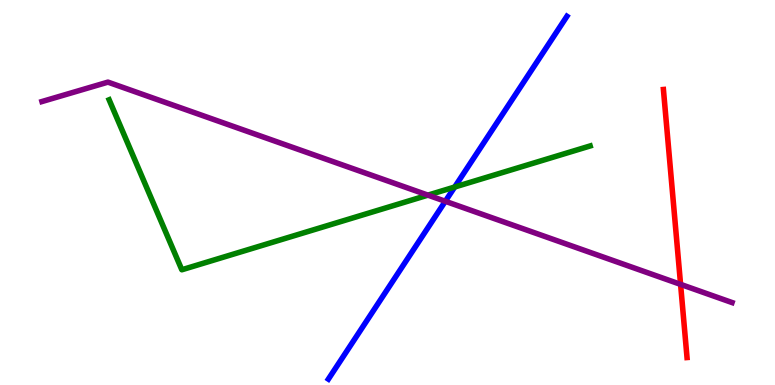[{'lines': ['blue', 'red'], 'intersections': []}, {'lines': ['green', 'red'], 'intersections': []}, {'lines': ['purple', 'red'], 'intersections': [{'x': 8.78, 'y': 2.61}]}, {'lines': ['blue', 'green'], 'intersections': [{'x': 5.87, 'y': 5.14}]}, {'lines': ['blue', 'purple'], 'intersections': [{'x': 5.75, 'y': 4.77}]}, {'lines': ['green', 'purple'], 'intersections': [{'x': 5.52, 'y': 4.93}]}]